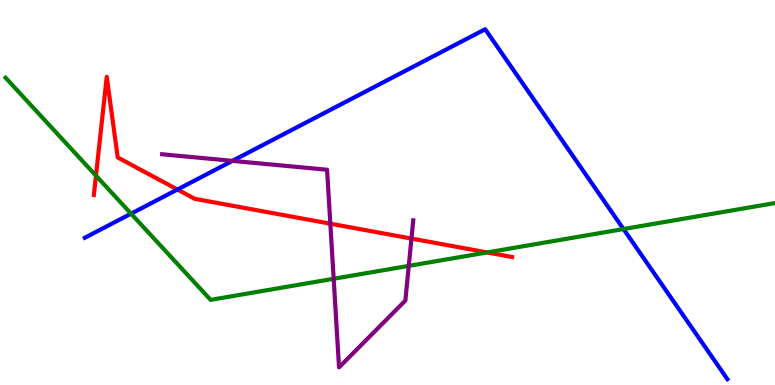[{'lines': ['blue', 'red'], 'intersections': [{'x': 2.29, 'y': 5.08}]}, {'lines': ['green', 'red'], 'intersections': [{'x': 1.24, 'y': 5.44}, {'x': 6.29, 'y': 3.44}]}, {'lines': ['purple', 'red'], 'intersections': [{'x': 4.26, 'y': 4.19}, {'x': 5.31, 'y': 3.8}]}, {'lines': ['blue', 'green'], 'intersections': [{'x': 1.69, 'y': 4.45}, {'x': 8.04, 'y': 4.05}]}, {'lines': ['blue', 'purple'], 'intersections': [{'x': 3.0, 'y': 5.82}]}, {'lines': ['green', 'purple'], 'intersections': [{'x': 4.31, 'y': 2.76}, {'x': 5.27, 'y': 3.09}]}]